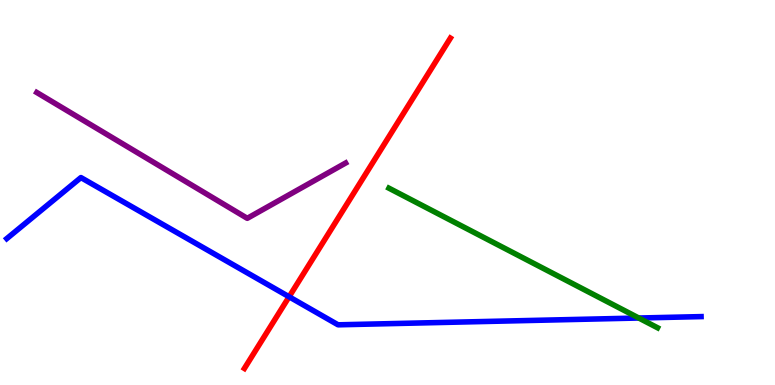[{'lines': ['blue', 'red'], 'intersections': [{'x': 3.73, 'y': 2.29}]}, {'lines': ['green', 'red'], 'intersections': []}, {'lines': ['purple', 'red'], 'intersections': []}, {'lines': ['blue', 'green'], 'intersections': [{'x': 8.24, 'y': 1.74}]}, {'lines': ['blue', 'purple'], 'intersections': []}, {'lines': ['green', 'purple'], 'intersections': []}]